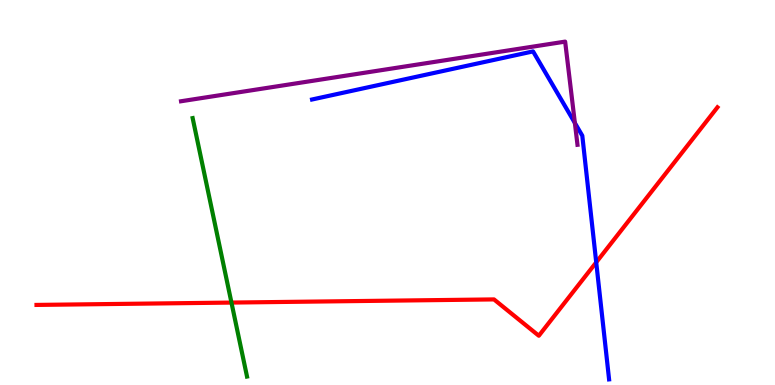[{'lines': ['blue', 'red'], 'intersections': [{'x': 7.69, 'y': 3.19}]}, {'lines': ['green', 'red'], 'intersections': [{'x': 2.99, 'y': 2.14}]}, {'lines': ['purple', 'red'], 'intersections': []}, {'lines': ['blue', 'green'], 'intersections': []}, {'lines': ['blue', 'purple'], 'intersections': [{'x': 7.42, 'y': 6.81}]}, {'lines': ['green', 'purple'], 'intersections': []}]